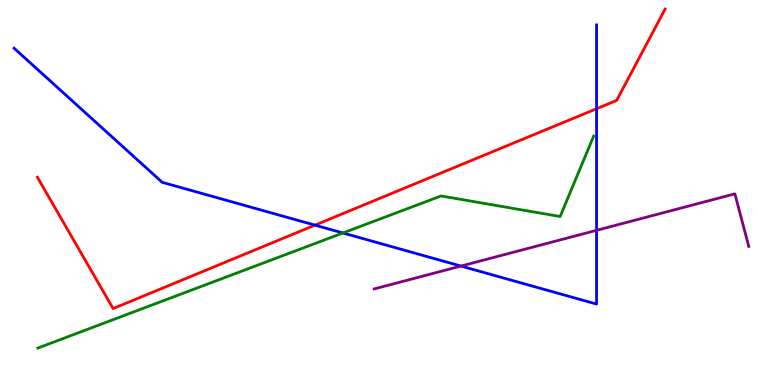[{'lines': ['blue', 'red'], 'intersections': [{'x': 4.06, 'y': 4.15}, {'x': 7.7, 'y': 7.18}]}, {'lines': ['green', 'red'], 'intersections': []}, {'lines': ['purple', 'red'], 'intersections': []}, {'lines': ['blue', 'green'], 'intersections': [{'x': 4.42, 'y': 3.95}]}, {'lines': ['blue', 'purple'], 'intersections': [{'x': 5.95, 'y': 3.09}, {'x': 7.7, 'y': 4.02}]}, {'lines': ['green', 'purple'], 'intersections': []}]